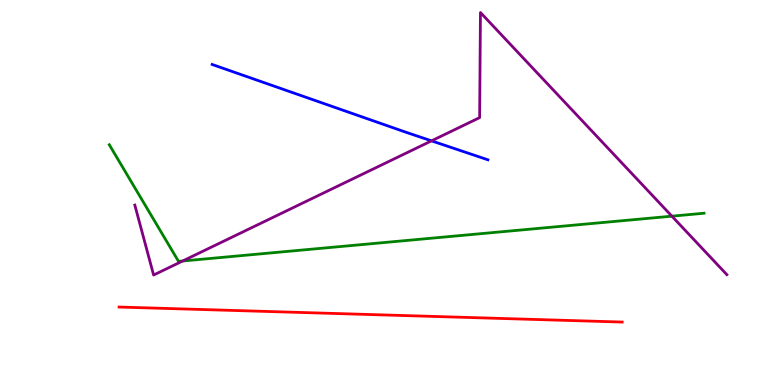[{'lines': ['blue', 'red'], 'intersections': []}, {'lines': ['green', 'red'], 'intersections': []}, {'lines': ['purple', 'red'], 'intersections': []}, {'lines': ['blue', 'green'], 'intersections': []}, {'lines': ['blue', 'purple'], 'intersections': [{'x': 5.57, 'y': 6.34}]}, {'lines': ['green', 'purple'], 'intersections': [{'x': 2.36, 'y': 3.22}, {'x': 8.67, 'y': 4.39}]}]